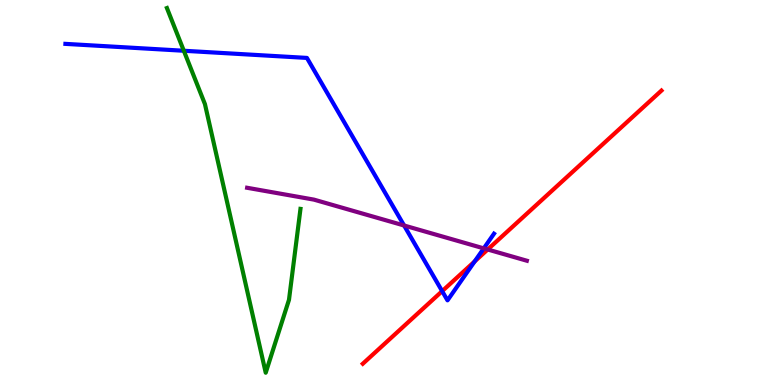[{'lines': ['blue', 'red'], 'intersections': [{'x': 5.71, 'y': 2.44}, {'x': 6.12, 'y': 3.21}]}, {'lines': ['green', 'red'], 'intersections': []}, {'lines': ['purple', 'red'], 'intersections': [{'x': 6.29, 'y': 3.52}]}, {'lines': ['blue', 'green'], 'intersections': [{'x': 2.37, 'y': 8.68}]}, {'lines': ['blue', 'purple'], 'intersections': [{'x': 5.21, 'y': 4.14}, {'x': 6.24, 'y': 3.55}]}, {'lines': ['green', 'purple'], 'intersections': []}]